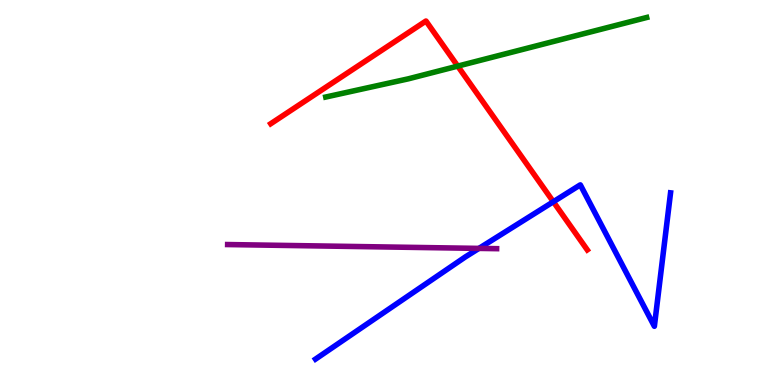[{'lines': ['blue', 'red'], 'intersections': [{'x': 7.14, 'y': 4.76}]}, {'lines': ['green', 'red'], 'intersections': [{'x': 5.91, 'y': 8.28}]}, {'lines': ['purple', 'red'], 'intersections': []}, {'lines': ['blue', 'green'], 'intersections': []}, {'lines': ['blue', 'purple'], 'intersections': [{'x': 6.18, 'y': 3.55}]}, {'lines': ['green', 'purple'], 'intersections': []}]